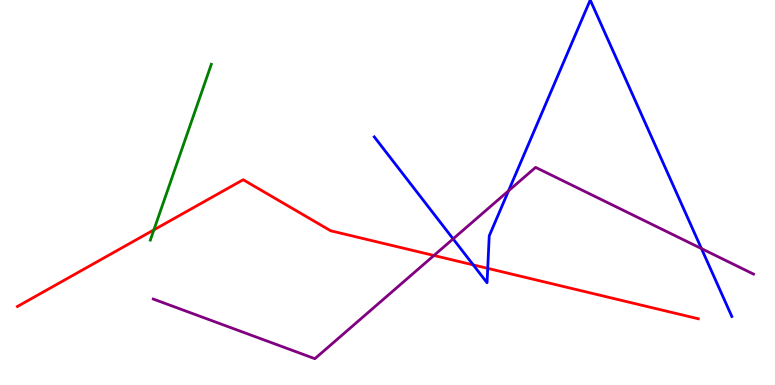[{'lines': ['blue', 'red'], 'intersections': [{'x': 6.11, 'y': 3.12}, {'x': 6.29, 'y': 3.03}]}, {'lines': ['green', 'red'], 'intersections': [{'x': 1.99, 'y': 4.03}]}, {'lines': ['purple', 'red'], 'intersections': [{'x': 5.6, 'y': 3.36}]}, {'lines': ['blue', 'green'], 'intersections': []}, {'lines': ['blue', 'purple'], 'intersections': [{'x': 5.85, 'y': 3.8}, {'x': 6.56, 'y': 5.04}, {'x': 9.05, 'y': 3.54}]}, {'lines': ['green', 'purple'], 'intersections': []}]